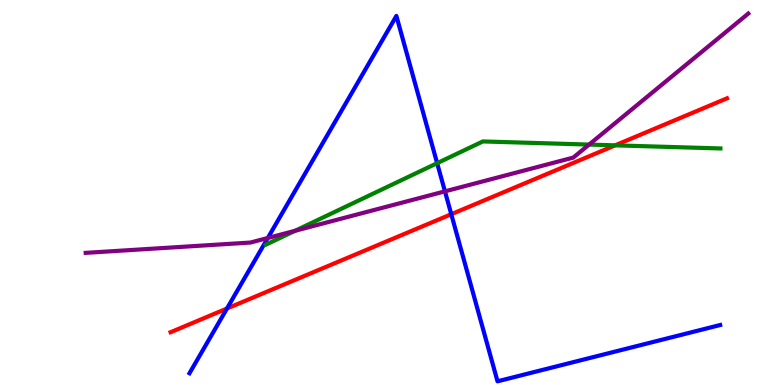[{'lines': ['blue', 'red'], 'intersections': [{'x': 2.93, 'y': 1.99}, {'x': 5.82, 'y': 4.44}]}, {'lines': ['green', 'red'], 'intersections': [{'x': 7.94, 'y': 6.22}]}, {'lines': ['purple', 'red'], 'intersections': []}, {'lines': ['blue', 'green'], 'intersections': [{'x': 5.64, 'y': 5.76}]}, {'lines': ['blue', 'purple'], 'intersections': [{'x': 3.46, 'y': 3.82}, {'x': 5.74, 'y': 5.03}]}, {'lines': ['green', 'purple'], 'intersections': [{'x': 3.81, 'y': 4.0}, {'x': 7.6, 'y': 6.24}]}]